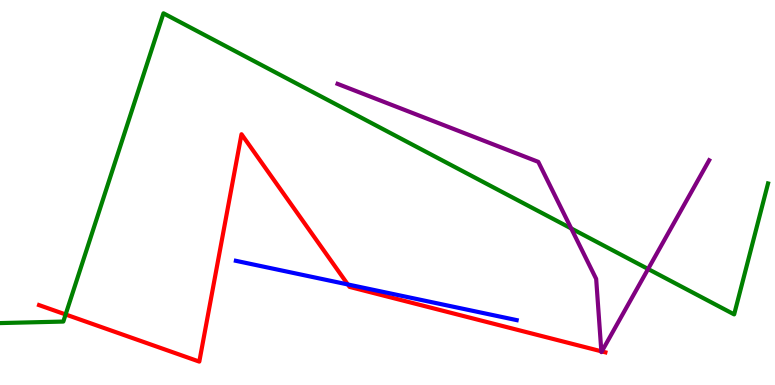[{'lines': ['blue', 'red'], 'intersections': [{'x': 4.49, 'y': 2.61}]}, {'lines': ['green', 'red'], 'intersections': [{'x': 0.847, 'y': 1.83}]}, {'lines': ['purple', 'red'], 'intersections': [{'x': 7.76, 'y': 0.875}, {'x': 7.77, 'y': 0.872}]}, {'lines': ['blue', 'green'], 'intersections': []}, {'lines': ['blue', 'purple'], 'intersections': []}, {'lines': ['green', 'purple'], 'intersections': [{'x': 7.37, 'y': 4.07}, {'x': 8.36, 'y': 3.01}]}]